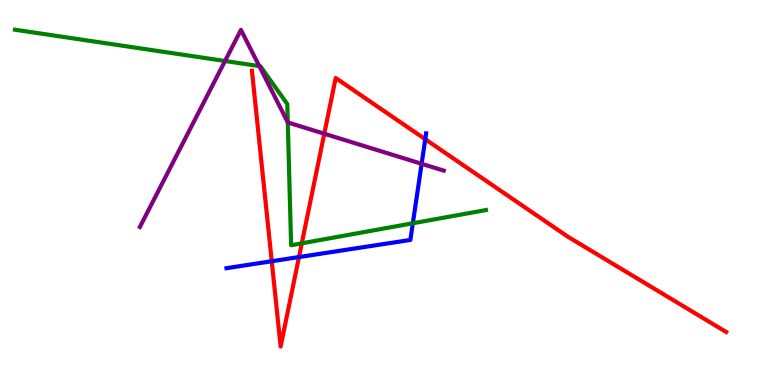[{'lines': ['blue', 'red'], 'intersections': [{'x': 3.51, 'y': 3.21}, {'x': 3.86, 'y': 3.32}, {'x': 5.49, 'y': 6.38}]}, {'lines': ['green', 'red'], 'intersections': [{'x': 3.89, 'y': 3.68}]}, {'lines': ['purple', 'red'], 'intersections': [{'x': 4.18, 'y': 6.53}]}, {'lines': ['blue', 'green'], 'intersections': [{'x': 5.33, 'y': 4.2}]}, {'lines': ['blue', 'purple'], 'intersections': [{'x': 5.44, 'y': 5.75}]}, {'lines': ['green', 'purple'], 'intersections': [{'x': 2.9, 'y': 8.42}, {'x': 3.35, 'y': 8.28}, {'x': 3.71, 'y': 6.82}]}]